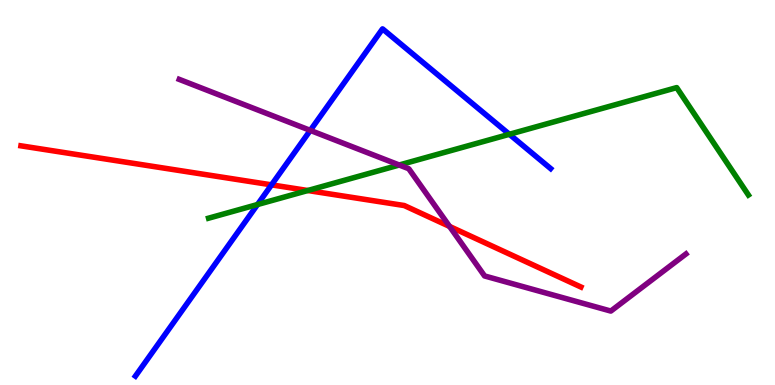[{'lines': ['blue', 'red'], 'intersections': [{'x': 3.5, 'y': 5.2}]}, {'lines': ['green', 'red'], 'intersections': [{'x': 3.97, 'y': 5.05}]}, {'lines': ['purple', 'red'], 'intersections': [{'x': 5.8, 'y': 4.12}]}, {'lines': ['blue', 'green'], 'intersections': [{'x': 3.32, 'y': 4.69}, {'x': 6.57, 'y': 6.51}]}, {'lines': ['blue', 'purple'], 'intersections': [{'x': 4.0, 'y': 6.61}]}, {'lines': ['green', 'purple'], 'intersections': [{'x': 5.15, 'y': 5.71}]}]